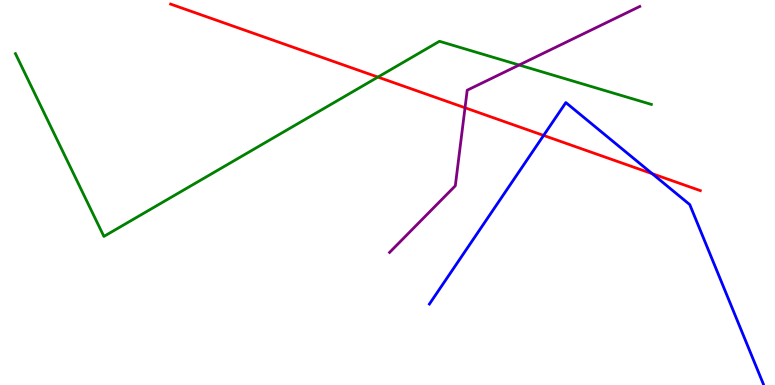[{'lines': ['blue', 'red'], 'intersections': [{'x': 7.01, 'y': 6.48}, {'x': 8.42, 'y': 5.49}]}, {'lines': ['green', 'red'], 'intersections': [{'x': 4.88, 'y': 8.0}]}, {'lines': ['purple', 'red'], 'intersections': [{'x': 6.0, 'y': 7.2}]}, {'lines': ['blue', 'green'], 'intersections': []}, {'lines': ['blue', 'purple'], 'intersections': []}, {'lines': ['green', 'purple'], 'intersections': [{'x': 6.7, 'y': 8.31}]}]